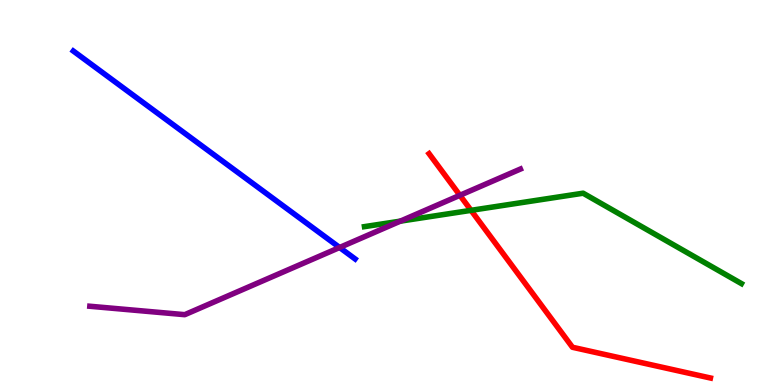[{'lines': ['blue', 'red'], 'intersections': []}, {'lines': ['green', 'red'], 'intersections': [{'x': 6.08, 'y': 4.54}]}, {'lines': ['purple', 'red'], 'intersections': [{'x': 5.93, 'y': 4.93}]}, {'lines': ['blue', 'green'], 'intersections': []}, {'lines': ['blue', 'purple'], 'intersections': [{'x': 4.38, 'y': 3.57}]}, {'lines': ['green', 'purple'], 'intersections': [{'x': 5.17, 'y': 4.26}]}]